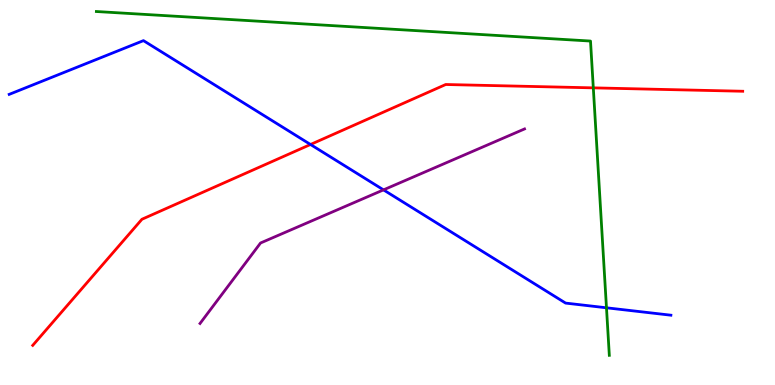[{'lines': ['blue', 'red'], 'intersections': [{'x': 4.01, 'y': 6.25}]}, {'lines': ['green', 'red'], 'intersections': [{'x': 7.66, 'y': 7.72}]}, {'lines': ['purple', 'red'], 'intersections': []}, {'lines': ['blue', 'green'], 'intersections': [{'x': 7.83, 'y': 2.01}]}, {'lines': ['blue', 'purple'], 'intersections': [{'x': 4.95, 'y': 5.07}]}, {'lines': ['green', 'purple'], 'intersections': []}]